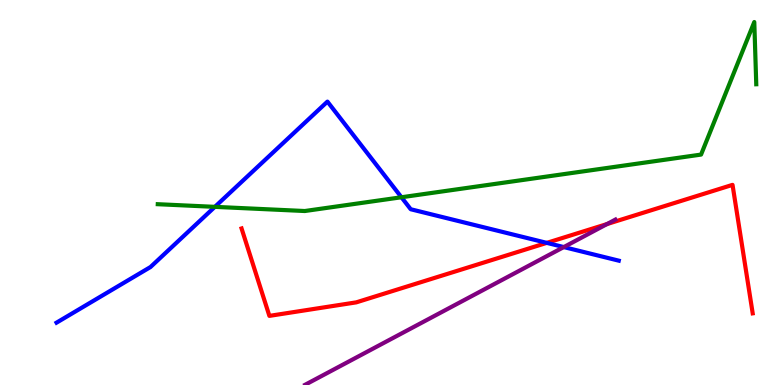[{'lines': ['blue', 'red'], 'intersections': [{'x': 7.06, 'y': 3.69}]}, {'lines': ['green', 'red'], 'intersections': []}, {'lines': ['purple', 'red'], 'intersections': [{'x': 7.83, 'y': 4.18}]}, {'lines': ['blue', 'green'], 'intersections': [{'x': 2.77, 'y': 4.63}, {'x': 5.18, 'y': 4.88}]}, {'lines': ['blue', 'purple'], 'intersections': [{'x': 7.27, 'y': 3.58}]}, {'lines': ['green', 'purple'], 'intersections': []}]